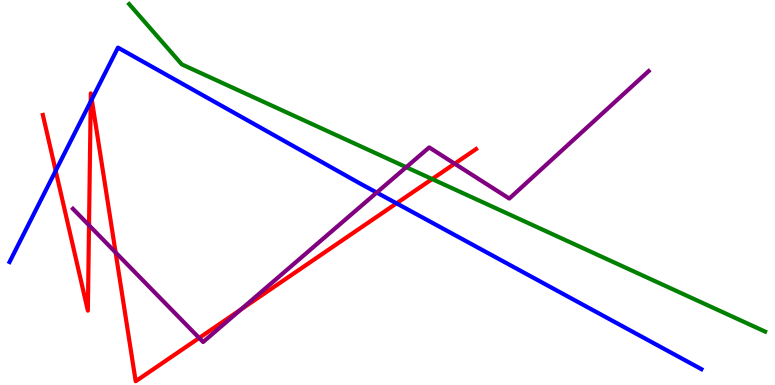[{'lines': ['blue', 'red'], 'intersections': [{'x': 0.719, 'y': 5.56}, {'x': 1.17, 'y': 7.36}, {'x': 1.18, 'y': 7.42}, {'x': 5.12, 'y': 4.72}]}, {'lines': ['green', 'red'], 'intersections': [{'x': 5.58, 'y': 5.35}]}, {'lines': ['purple', 'red'], 'intersections': [{'x': 1.15, 'y': 4.15}, {'x': 1.49, 'y': 3.44}, {'x': 2.57, 'y': 1.22}, {'x': 3.11, 'y': 1.96}, {'x': 5.87, 'y': 5.75}]}, {'lines': ['blue', 'green'], 'intersections': []}, {'lines': ['blue', 'purple'], 'intersections': [{'x': 4.86, 'y': 5.0}]}, {'lines': ['green', 'purple'], 'intersections': [{'x': 5.24, 'y': 5.66}]}]